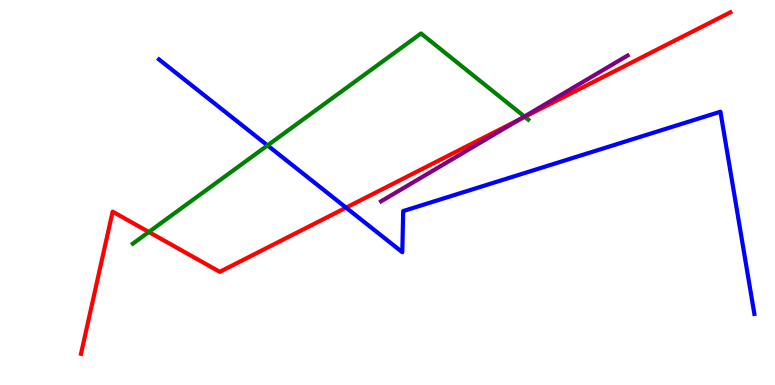[{'lines': ['blue', 'red'], 'intersections': [{'x': 4.47, 'y': 4.61}]}, {'lines': ['green', 'red'], 'intersections': [{'x': 1.92, 'y': 3.97}, {'x': 6.77, 'y': 6.97}]}, {'lines': ['purple', 'red'], 'intersections': [{'x': 6.7, 'y': 6.89}]}, {'lines': ['blue', 'green'], 'intersections': [{'x': 3.45, 'y': 6.22}]}, {'lines': ['blue', 'purple'], 'intersections': []}, {'lines': ['green', 'purple'], 'intersections': [{'x': 6.77, 'y': 6.97}]}]